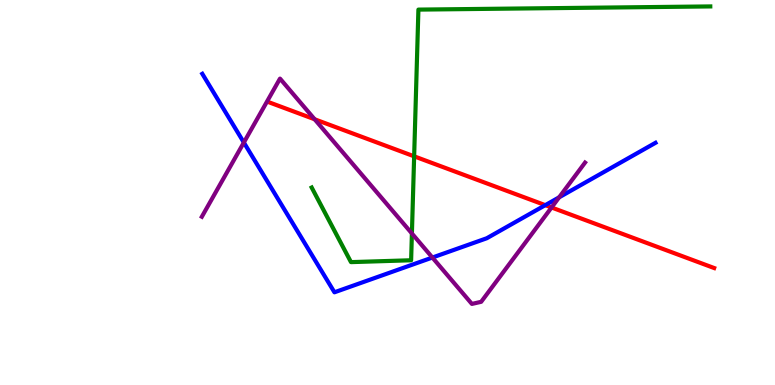[{'lines': ['blue', 'red'], 'intersections': [{'x': 7.04, 'y': 4.67}]}, {'lines': ['green', 'red'], 'intersections': [{'x': 5.34, 'y': 5.94}]}, {'lines': ['purple', 'red'], 'intersections': [{'x': 4.06, 'y': 6.9}, {'x': 7.12, 'y': 4.61}]}, {'lines': ['blue', 'green'], 'intersections': []}, {'lines': ['blue', 'purple'], 'intersections': [{'x': 3.15, 'y': 6.3}, {'x': 5.58, 'y': 3.31}, {'x': 7.21, 'y': 4.87}]}, {'lines': ['green', 'purple'], 'intersections': [{'x': 5.31, 'y': 3.94}]}]